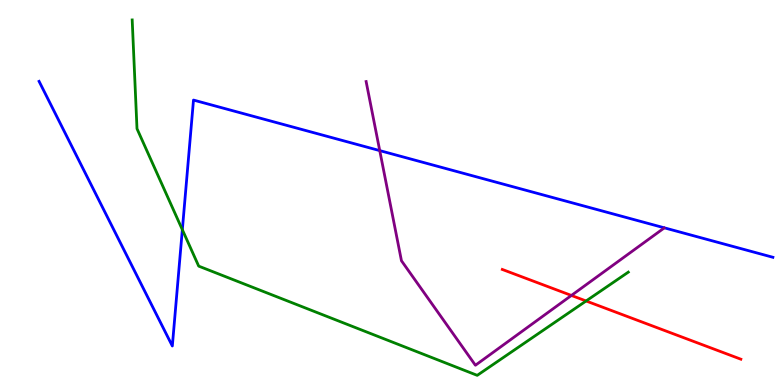[{'lines': ['blue', 'red'], 'intersections': []}, {'lines': ['green', 'red'], 'intersections': [{'x': 7.56, 'y': 2.18}]}, {'lines': ['purple', 'red'], 'intersections': [{'x': 7.37, 'y': 2.33}]}, {'lines': ['blue', 'green'], 'intersections': [{'x': 2.35, 'y': 4.03}]}, {'lines': ['blue', 'purple'], 'intersections': [{'x': 4.9, 'y': 6.09}]}, {'lines': ['green', 'purple'], 'intersections': []}]